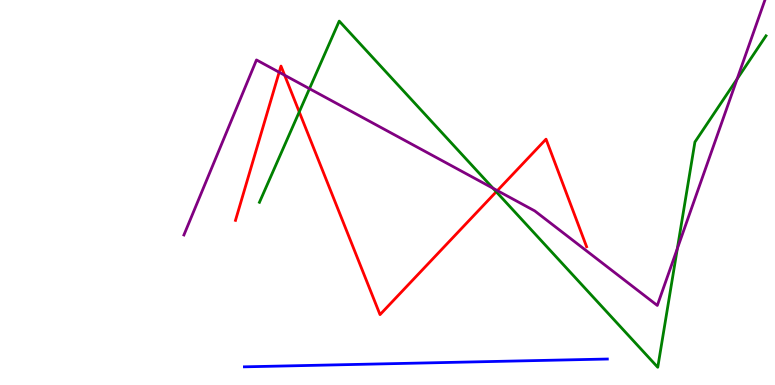[{'lines': ['blue', 'red'], 'intersections': []}, {'lines': ['green', 'red'], 'intersections': [{'x': 3.86, 'y': 7.09}, {'x': 6.4, 'y': 5.02}]}, {'lines': ['purple', 'red'], 'intersections': [{'x': 3.6, 'y': 8.12}, {'x': 3.67, 'y': 8.05}, {'x': 6.42, 'y': 5.05}]}, {'lines': ['blue', 'green'], 'intersections': []}, {'lines': ['blue', 'purple'], 'intersections': []}, {'lines': ['green', 'purple'], 'intersections': [{'x': 3.99, 'y': 7.7}, {'x': 6.36, 'y': 5.11}, {'x': 8.74, 'y': 3.54}, {'x': 9.51, 'y': 7.95}]}]